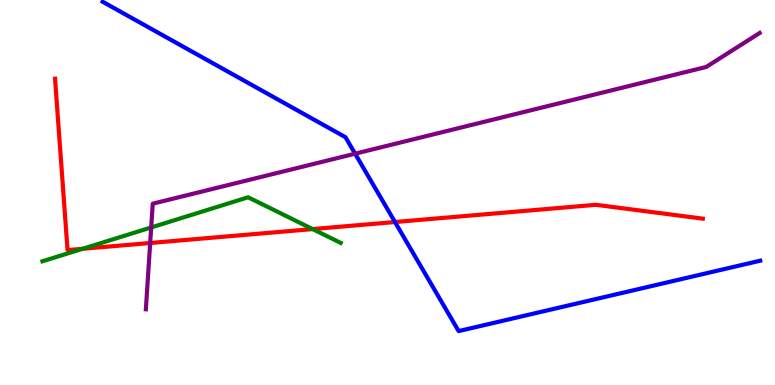[{'lines': ['blue', 'red'], 'intersections': [{'x': 5.1, 'y': 4.23}]}, {'lines': ['green', 'red'], 'intersections': [{'x': 1.07, 'y': 3.54}, {'x': 4.03, 'y': 4.05}]}, {'lines': ['purple', 'red'], 'intersections': [{'x': 1.94, 'y': 3.69}]}, {'lines': ['blue', 'green'], 'intersections': []}, {'lines': ['blue', 'purple'], 'intersections': [{'x': 4.58, 'y': 6.01}]}, {'lines': ['green', 'purple'], 'intersections': [{'x': 1.95, 'y': 4.09}]}]